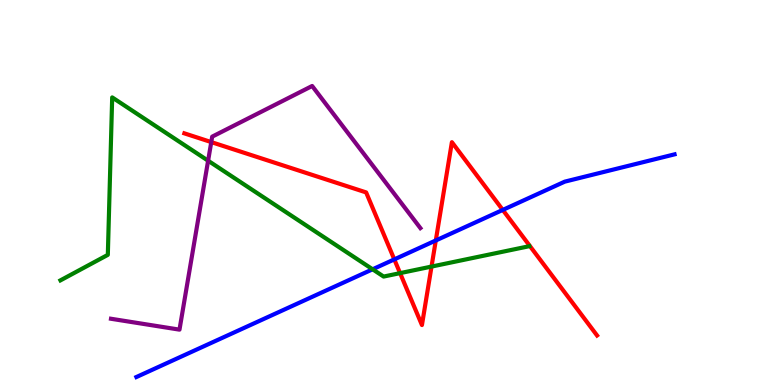[{'lines': ['blue', 'red'], 'intersections': [{'x': 5.09, 'y': 3.26}, {'x': 5.62, 'y': 3.75}, {'x': 6.49, 'y': 4.55}]}, {'lines': ['green', 'red'], 'intersections': [{'x': 5.16, 'y': 2.91}, {'x': 5.57, 'y': 3.08}]}, {'lines': ['purple', 'red'], 'intersections': [{'x': 2.73, 'y': 6.31}]}, {'lines': ['blue', 'green'], 'intersections': [{'x': 4.81, 'y': 3.01}]}, {'lines': ['blue', 'purple'], 'intersections': []}, {'lines': ['green', 'purple'], 'intersections': [{'x': 2.69, 'y': 5.83}]}]